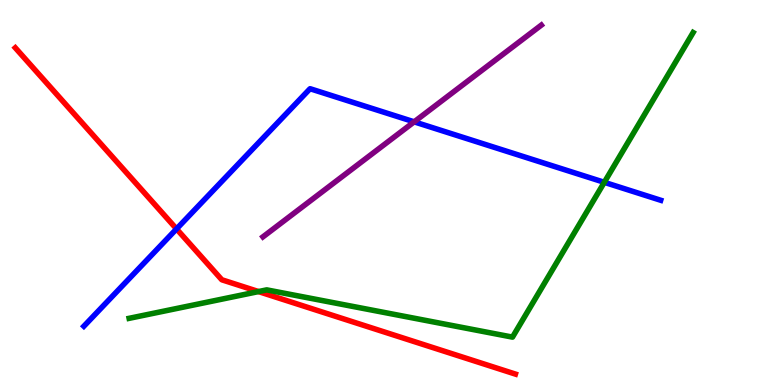[{'lines': ['blue', 'red'], 'intersections': [{'x': 2.28, 'y': 4.05}]}, {'lines': ['green', 'red'], 'intersections': [{'x': 3.34, 'y': 2.43}]}, {'lines': ['purple', 'red'], 'intersections': []}, {'lines': ['blue', 'green'], 'intersections': [{'x': 7.8, 'y': 5.26}]}, {'lines': ['blue', 'purple'], 'intersections': [{'x': 5.34, 'y': 6.84}]}, {'lines': ['green', 'purple'], 'intersections': []}]